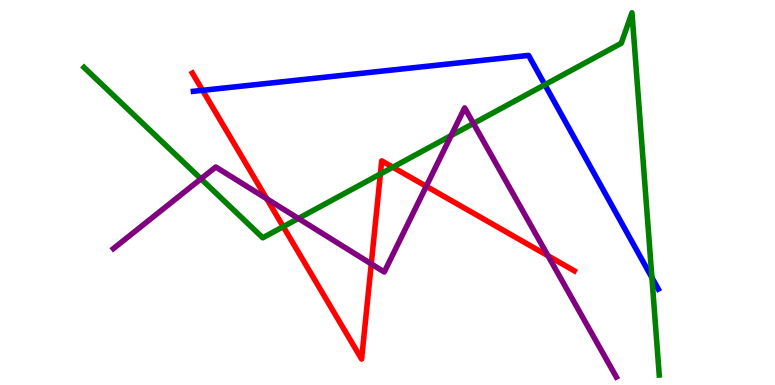[{'lines': ['blue', 'red'], 'intersections': [{'x': 2.61, 'y': 7.65}]}, {'lines': ['green', 'red'], 'intersections': [{'x': 3.65, 'y': 4.11}, {'x': 4.91, 'y': 5.48}, {'x': 5.07, 'y': 5.66}]}, {'lines': ['purple', 'red'], 'intersections': [{'x': 3.44, 'y': 4.84}, {'x': 4.79, 'y': 3.15}, {'x': 5.5, 'y': 5.16}, {'x': 7.07, 'y': 3.36}]}, {'lines': ['blue', 'green'], 'intersections': [{'x': 7.03, 'y': 7.8}, {'x': 8.41, 'y': 2.79}]}, {'lines': ['blue', 'purple'], 'intersections': []}, {'lines': ['green', 'purple'], 'intersections': [{'x': 2.59, 'y': 5.36}, {'x': 3.85, 'y': 4.33}, {'x': 5.82, 'y': 6.48}, {'x': 6.11, 'y': 6.79}]}]